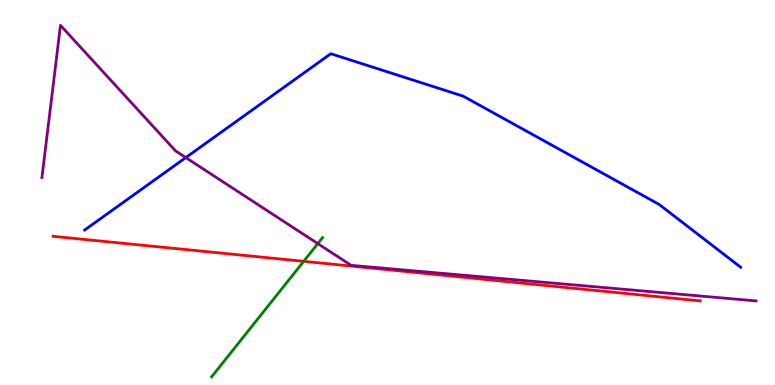[{'lines': ['blue', 'red'], 'intersections': []}, {'lines': ['green', 'red'], 'intersections': [{'x': 3.92, 'y': 3.21}]}, {'lines': ['purple', 'red'], 'intersections': []}, {'lines': ['blue', 'green'], 'intersections': []}, {'lines': ['blue', 'purple'], 'intersections': [{'x': 2.4, 'y': 5.91}]}, {'lines': ['green', 'purple'], 'intersections': [{'x': 4.1, 'y': 3.67}]}]